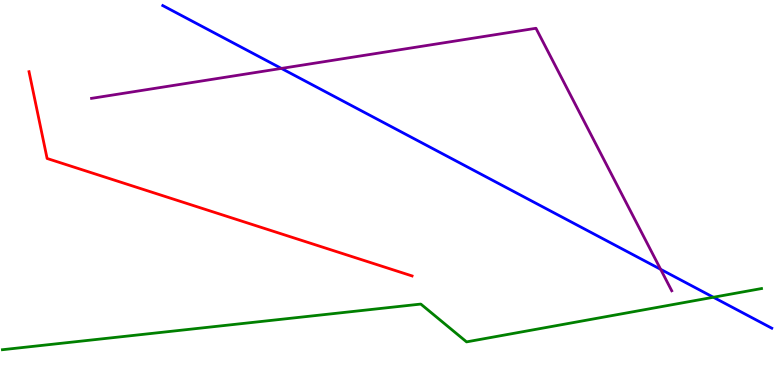[{'lines': ['blue', 'red'], 'intersections': []}, {'lines': ['green', 'red'], 'intersections': []}, {'lines': ['purple', 'red'], 'intersections': []}, {'lines': ['blue', 'green'], 'intersections': [{'x': 9.2, 'y': 2.28}]}, {'lines': ['blue', 'purple'], 'intersections': [{'x': 3.63, 'y': 8.22}, {'x': 8.52, 'y': 3.0}]}, {'lines': ['green', 'purple'], 'intersections': []}]